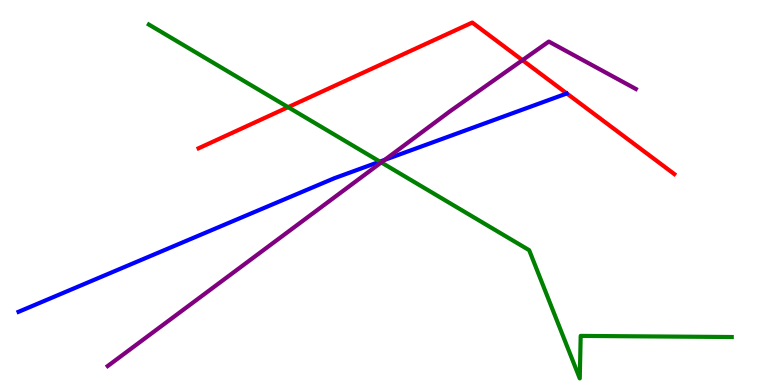[{'lines': ['blue', 'red'], 'intersections': []}, {'lines': ['green', 'red'], 'intersections': [{'x': 3.72, 'y': 7.22}]}, {'lines': ['purple', 'red'], 'intersections': [{'x': 6.74, 'y': 8.44}]}, {'lines': ['blue', 'green'], 'intersections': [{'x': 4.9, 'y': 5.8}]}, {'lines': ['blue', 'purple'], 'intersections': [{'x': 4.96, 'y': 5.85}]}, {'lines': ['green', 'purple'], 'intersections': [{'x': 4.92, 'y': 5.78}]}]